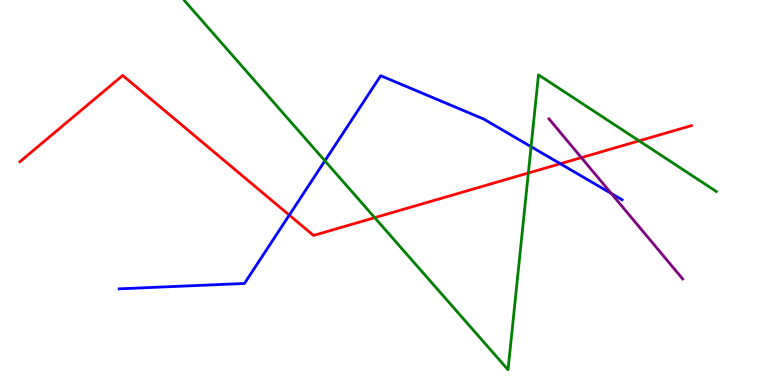[{'lines': ['blue', 'red'], 'intersections': [{'x': 3.73, 'y': 4.41}, {'x': 7.23, 'y': 5.75}]}, {'lines': ['green', 'red'], 'intersections': [{'x': 4.83, 'y': 4.35}, {'x': 6.82, 'y': 5.51}, {'x': 8.25, 'y': 6.34}]}, {'lines': ['purple', 'red'], 'intersections': [{'x': 7.5, 'y': 5.91}]}, {'lines': ['blue', 'green'], 'intersections': [{'x': 4.19, 'y': 5.82}, {'x': 6.85, 'y': 6.19}]}, {'lines': ['blue', 'purple'], 'intersections': [{'x': 7.89, 'y': 4.97}]}, {'lines': ['green', 'purple'], 'intersections': []}]